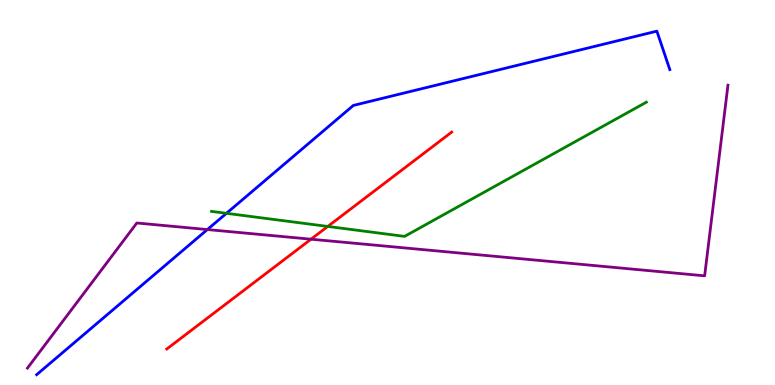[{'lines': ['blue', 'red'], 'intersections': []}, {'lines': ['green', 'red'], 'intersections': [{'x': 4.23, 'y': 4.12}]}, {'lines': ['purple', 'red'], 'intersections': [{'x': 4.01, 'y': 3.79}]}, {'lines': ['blue', 'green'], 'intersections': [{'x': 2.92, 'y': 4.46}]}, {'lines': ['blue', 'purple'], 'intersections': [{'x': 2.68, 'y': 4.04}]}, {'lines': ['green', 'purple'], 'intersections': []}]